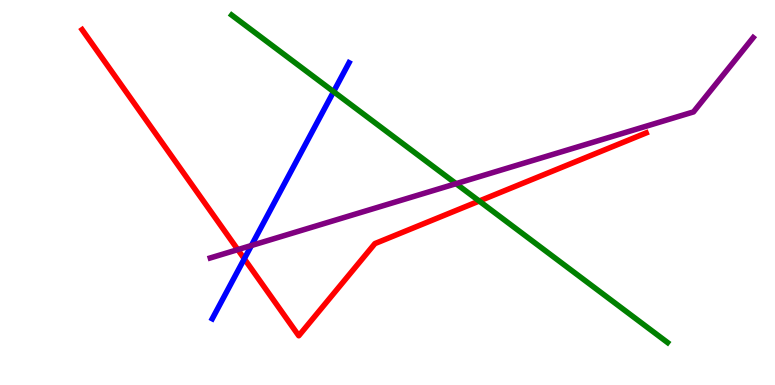[{'lines': ['blue', 'red'], 'intersections': [{'x': 3.15, 'y': 3.28}]}, {'lines': ['green', 'red'], 'intersections': [{'x': 6.18, 'y': 4.78}]}, {'lines': ['purple', 'red'], 'intersections': [{'x': 3.07, 'y': 3.52}]}, {'lines': ['blue', 'green'], 'intersections': [{'x': 4.3, 'y': 7.62}]}, {'lines': ['blue', 'purple'], 'intersections': [{'x': 3.24, 'y': 3.62}]}, {'lines': ['green', 'purple'], 'intersections': [{'x': 5.88, 'y': 5.23}]}]